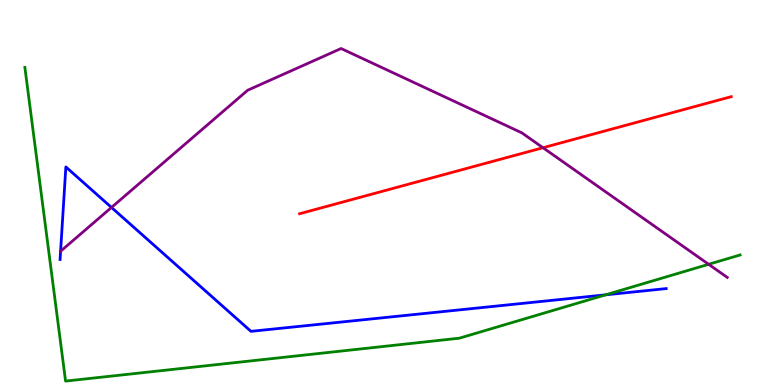[{'lines': ['blue', 'red'], 'intersections': []}, {'lines': ['green', 'red'], 'intersections': []}, {'lines': ['purple', 'red'], 'intersections': [{'x': 7.01, 'y': 6.16}]}, {'lines': ['blue', 'green'], 'intersections': [{'x': 7.82, 'y': 2.34}]}, {'lines': ['blue', 'purple'], 'intersections': [{'x': 1.44, 'y': 4.61}]}, {'lines': ['green', 'purple'], 'intersections': [{'x': 9.14, 'y': 3.14}]}]